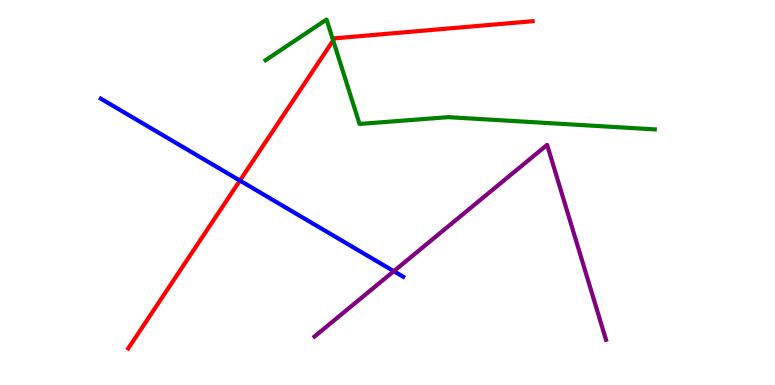[{'lines': ['blue', 'red'], 'intersections': [{'x': 3.1, 'y': 5.31}]}, {'lines': ['green', 'red'], 'intersections': [{'x': 4.3, 'y': 8.95}]}, {'lines': ['purple', 'red'], 'intersections': []}, {'lines': ['blue', 'green'], 'intersections': []}, {'lines': ['blue', 'purple'], 'intersections': [{'x': 5.08, 'y': 2.96}]}, {'lines': ['green', 'purple'], 'intersections': []}]